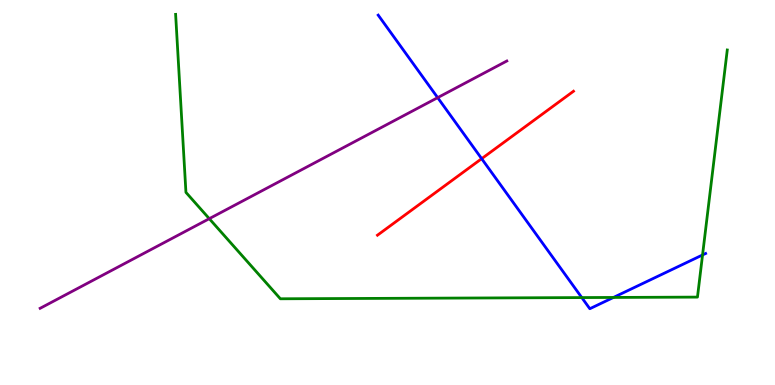[{'lines': ['blue', 'red'], 'intersections': [{'x': 6.22, 'y': 5.88}]}, {'lines': ['green', 'red'], 'intersections': []}, {'lines': ['purple', 'red'], 'intersections': []}, {'lines': ['blue', 'green'], 'intersections': [{'x': 7.51, 'y': 2.27}, {'x': 7.92, 'y': 2.27}, {'x': 9.07, 'y': 3.38}]}, {'lines': ['blue', 'purple'], 'intersections': [{'x': 5.65, 'y': 7.46}]}, {'lines': ['green', 'purple'], 'intersections': [{'x': 2.7, 'y': 4.32}]}]